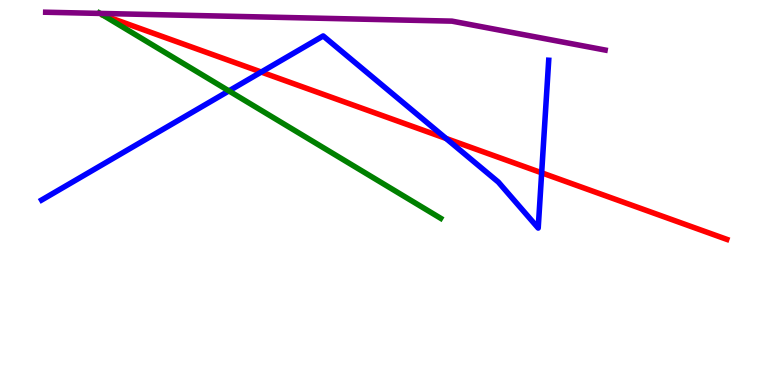[{'lines': ['blue', 'red'], 'intersections': [{'x': 3.37, 'y': 8.13}, {'x': 5.76, 'y': 6.4}, {'x': 6.99, 'y': 5.51}]}, {'lines': ['green', 'red'], 'intersections': []}, {'lines': ['purple', 'red'], 'intersections': []}, {'lines': ['blue', 'green'], 'intersections': [{'x': 2.95, 'y': 7.64}]}, {'lines': ['blue', 'purple'], 'intersections': []}, {'lines': ['green', 'purple'], 'intersections': [{'x': 1.29, 'y': 9.65}]}]